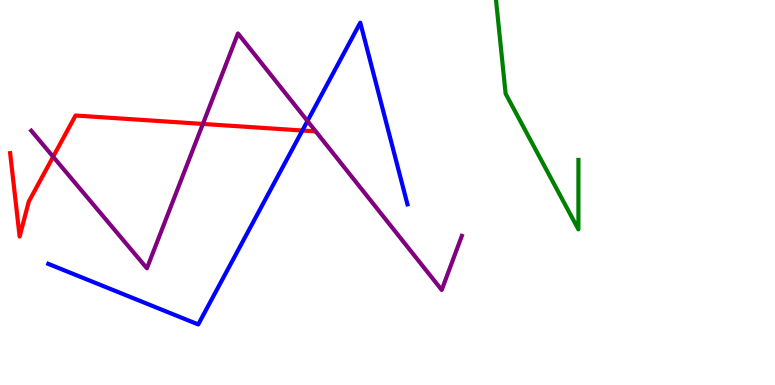[{'lines': ['blue', 'red'], 'intersections': [{'x': 3.9, 'y': 6.61}]}, {'lines': ['green', 'red'], 'intersections': []}, {'lines': ['purple', 'red'], 'intersections': [{'x': 0.686, 'y': 5.93}, {'x': 2.62, 'y': 6.78}]}, {'lines': ['blue', 'green'], 'intersections': []}, {'lines': ['blue', 'purple'], 'intersections': [{'x': 3.97, 'y': 6.86}]}, {'lines': ['green', 'purple'], 'intersections': []}]